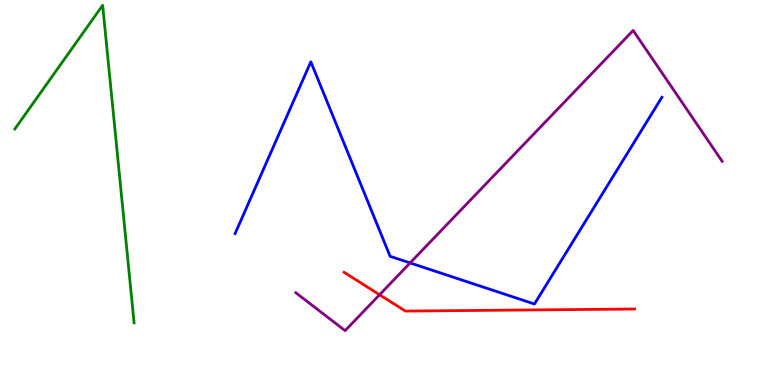[{'lines': ['blue', 'red'], 'intersections': []}, {'lines': ['green', 'red'], 'intersections': []}, {'lines': ['purple', 'red'], 'intersections': [{'x': 4.9, 'y': 2.34}]}, {'lines': ['blue', 'green'], 'intersections': []}, {'lines': ['blue', 'purple'], 'intersections': [{'x': 5.29, 'y': 3.17}]}, {'lines': ['green', 'purple'], 'intersections': []}]